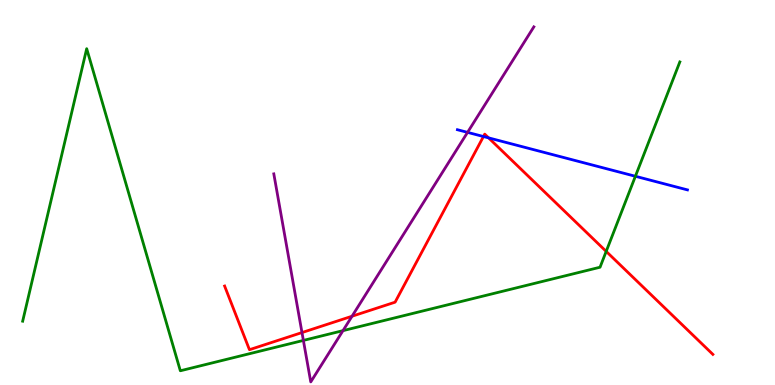[{'lines': ['blue', 'red'], 'intersections': [{'x': 6.24, 'y': 6.45}, {'x': 6.3, 'y': 6.42}]}, {'lines': ['green', 'red'], 'intersections': [{'x': 7.82, 'y': 3.47}]}, {'lines': ['purple', 'red'], 'intersections': [{'x': 3.9, 'y': 1.36}, {'x': 4.54, 'y': 1.79}]}, {'lines': ['blue', 'green'], 'intersections': [{'x': 8.2, 'y': 5.42}]}, {'lines': ['blue', 'purple'], 'intersections': [{'x': 6.03, 'y': 6.56}]}, {'lines': ['green', 'purple'], 'intersections': [{'x': 3.91, 'y': 1.16}, {'x': 4.43, 'y': 1.41}]}]